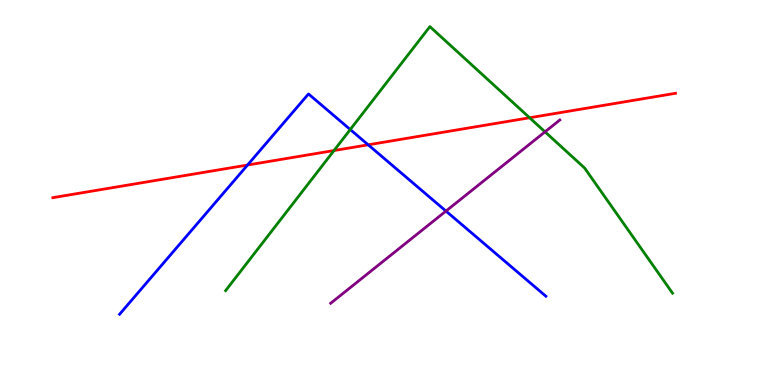[{'lines': ['blue', 'red'], 'intersections': [{'x': 3.19, 'y': 5.71}, {'x': 4.75, 'y': 6.24}]}, {'lines': ['green', 'red'], 'intersections': [{'x': 4.31, 'y': 6.09}, {'x': 6.83, 'y': 6.94}]}, {'lines': ['purple', 'red'], 'intersections': []}, {'lines': ['blue', 'green'], 'intersections': [{'x': 4.52, 'y': 6.64}]}, {'lines': ['blue', 'purple'], 'intersections': [{'x': 5.75, 'y': 4.52}]}, {'lines': ['green', 'purple'], 'intersections': [{'x': 7.03, 'y': 6.58}]}]